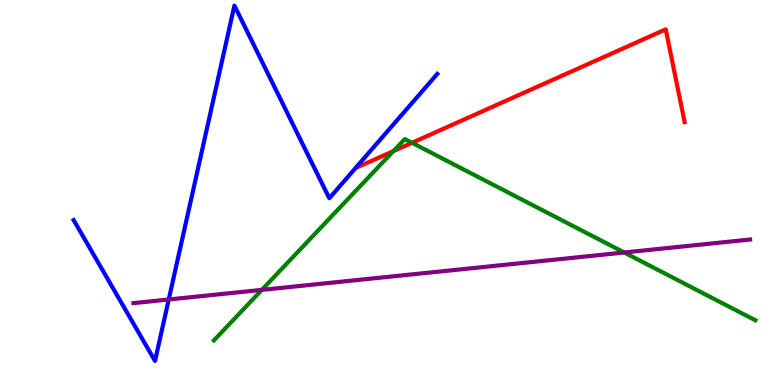[{'lines': ['blue', 'red'], 'intersections': []}, {'lines': ['green', 'red'], 'intersections': [{'x': 5.08, 'y': 6.07}, {'x': 5.32, 'y': 6.29}]}, {'lines': ['purple', 'red'], 'intersections': []}, {'lines': ['blue', 'green'], 'intersections': []}, {'lines': ['blue', 'purple'], 'intersections': [{'x': 2.18, 'y': 2.22}]}, {'lines': ['green', 'purple'], 'intersections': [{'x': 3.38, 'y': 2.47}, {'x': 8.05, 'y': 3.44}]}]